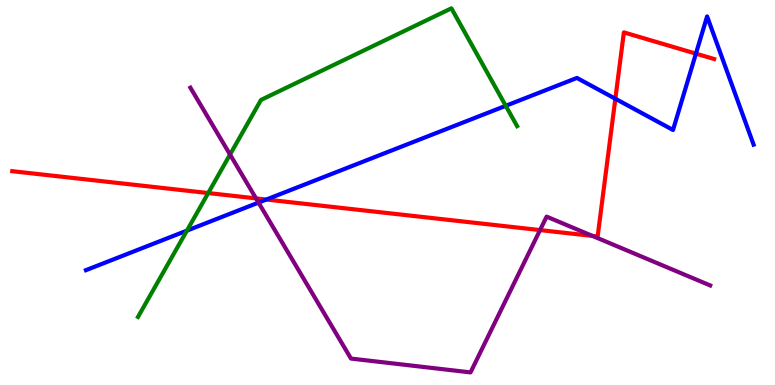[{'lines': ['blue', 'red'], 'intersections': [{'x': 3.44, 'y': 4.82}, {'x': 7.94, 'y': 7.44}, {'x': 8.98, 'y': 8.61}]}, {'lines': ['green', 'red'], 'intersections': [{'x': 2.69, 'y': 4.99}]}, {'lines': ['purple', 'red'], 'intersections': [{'x': 3.3, 'y': 4.85}, {'x': 6.97, 'y': 4.02}, {'x': 7.65, 'y': 3.87}]}, {'lines': ['blue', 'green'], 'intersections': [{'x': 2.41, 'y': 4.01}, {'x': 6.53, 'y': 7.25}]}, {'lines': ['blue', 'purple'], 'intersections': [{'x': 3.34, 'y': 4.74}]}, {'lines': ['green', 'purple'], 'intersections': [{'x': 2.97, 'y': 5.99}]}]